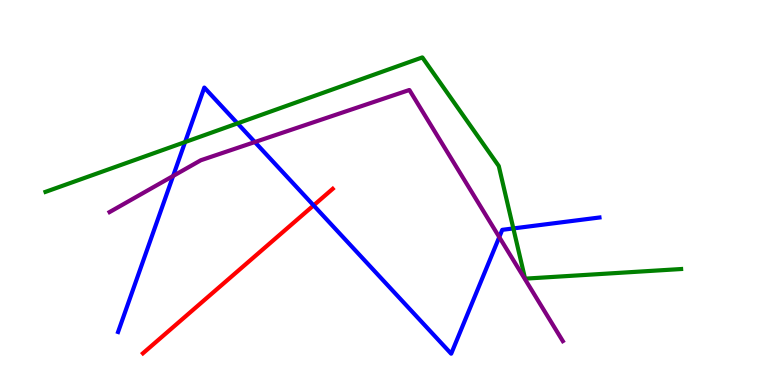[{'lines': ['blue', 'red'], 'intersections': [{'x': 4.05, 'y': 4.66}]}, {'lines': ['green', 'red'], 'intersections': []}, {'lines': ['purple', 'red'], 'intersections': []}, {'lines': ['blue', 'green'], 'intersections': [{'x': 2.39, 'y': 6.31}, {'x': 3.06, 'y': 6.8}, {'x': 6.62, 'y': 4.07}]}, {'lines': ['blue', 'purple'], 'intersections': [{'x': 2.23, 'y': 5.43}, {'x': 3.29, 'y': 6.31}, {'x': 6.44, 'y': 3.84}]}, {'lines': ['green', 'purple'], 'intersections': []}]